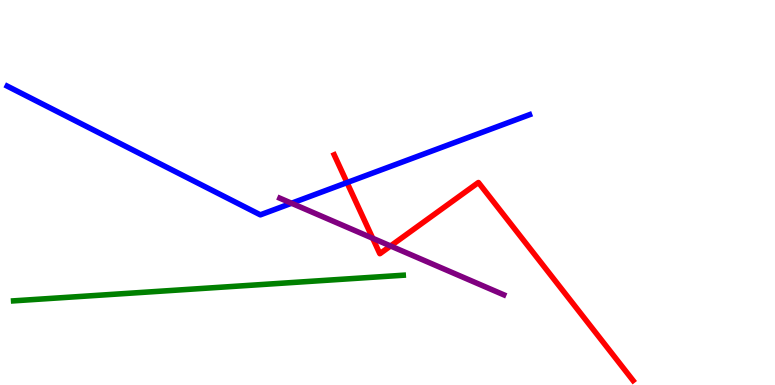[{'lines': ['blue', 'red'], 'intersections': [{'x': 4.48, 'y': 5.26}]}, {'lines': ['green', 'red'], 'intersections': []}, {'lines': ['purple', 'red'], 'intersections': [{'x': 4.81, 'y': 3.81}, {'x': 5.04, 'y': 3.61}]}, {'lines': ['blue', 'green'], 'intersections': []}, {'lines': ['blue', 'purple'], 'intersections': [{'x': 3.76, 'y': 4.72}]}, {'lines': ['green', 'purple'], 'intersections': []}]